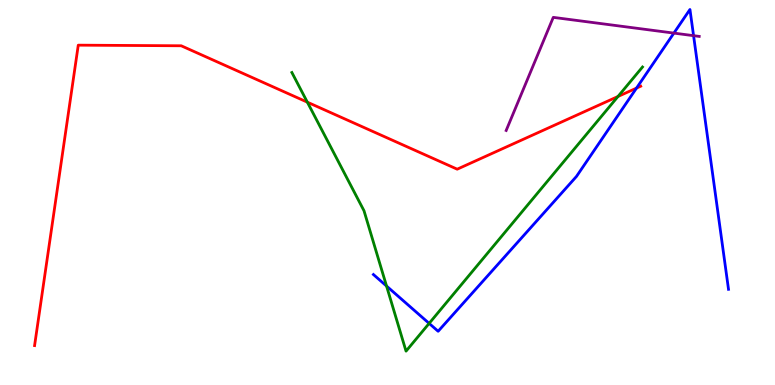[{'lines': ['blue', 'red'], 'intersections': [{'x': 8.21, 'y': 7.71}]}, {'lines': ['green', 'red'], 'intersections': [{'x': 3.97, 'y': 7.35}, {'x': 7.97, 'y': 7.49}]}, {'lines': ['purple', 'red'], 'intersections': []}, {'lines': ['blue', 'green'], 'intersections': [{'x': 4.99, 'y': 2.57}, {'x': 5.54, 'y': 1.6}]}, {'lines': ['blue', 'purple'], 'intersections': [{'x': 8.7, 'y': 9.14}, {'x': 8.95, 'y': 9.07}]}, {'lines': ['green', 'purple'], 'intersections': []}]